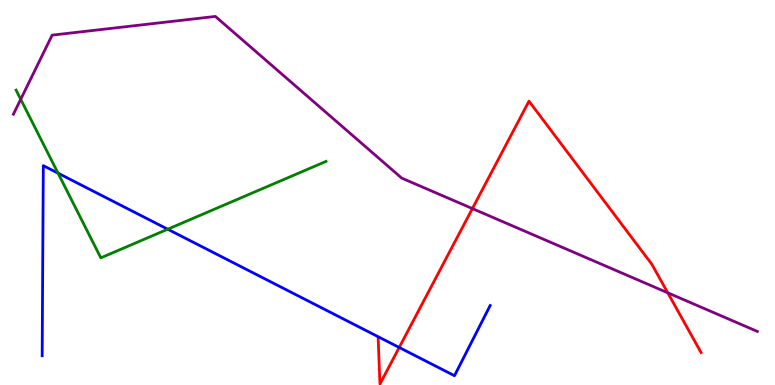[{'lines': ['blue', 'red'], 'intersections': [{'x': 5.15, 'y': 0.975}]}, {'lines': ['green', 'red'], 'intersections': []}, {'lines': ['purple', 'red'], 'intersections': [{'x': 6.1, 'y': 4.58}, {'x': 8.62, 'y': 2.39}]}, {'lines': ['blue', 'green'], 'intersections': [{'x': 0.749, 'y': 5.5}, {'x': 2.16, 'y': 4.05}]}, {'lines': ['blue', 'purple'], 'intersections': []}, {'lines': ['green', 'purple'], 'intersections': [{'x': 0.267, 'y': 7.42}]}]